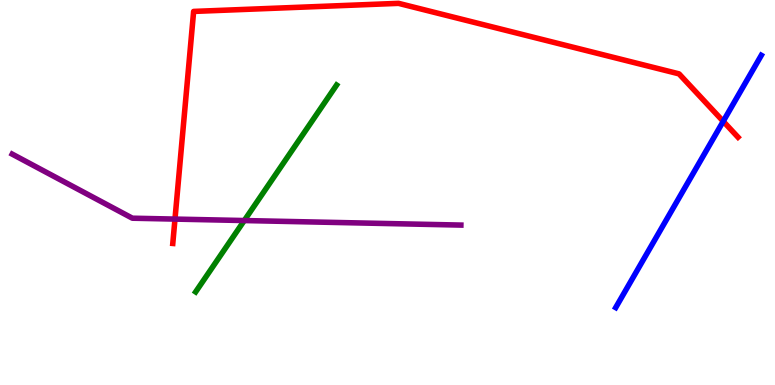[{'lines': ['blue', 'red'], 'intersections': [{'x': 9.33, 'y': 6.85}]}, {'lines': ['green', 'red'], 'intersections': []}, {'lines': ['purple', 'red'], 'intersections': [{'x': 2.26, 'y': 4.31}]}, {'lines': ['blue', 'green'], 'intersections': []}, {'lines': ['blue', 'purple'], 'intersections': []}, {'lines': ['green', 'purple'], 'intersections': [{'x': 3.15, 'y': 4.27}]}]